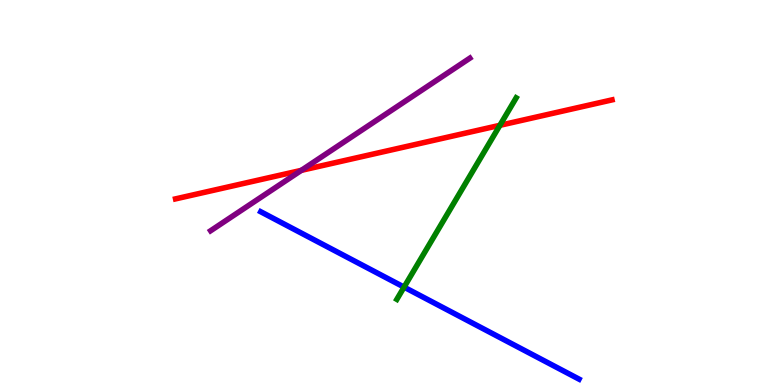[{'lines': ['blue', 'red'], 'intersections': []}, {'lines': ['green', 'red'], 'intersections': [{'x': 6.45, 'y': 6.74}]}, {'lines': ['purple', 'red'], 'intersections': [{'x': 3.89, 'y': 5.58}]}, {'lines': ['blue', 'green'], 'intersections': [{'x': 5.21, 'y': 2.54}]}, {'lines': ['blue', 'purple'], 'intersections': []}, {'lines': ['green', 'purple'], 'intersections': []}]